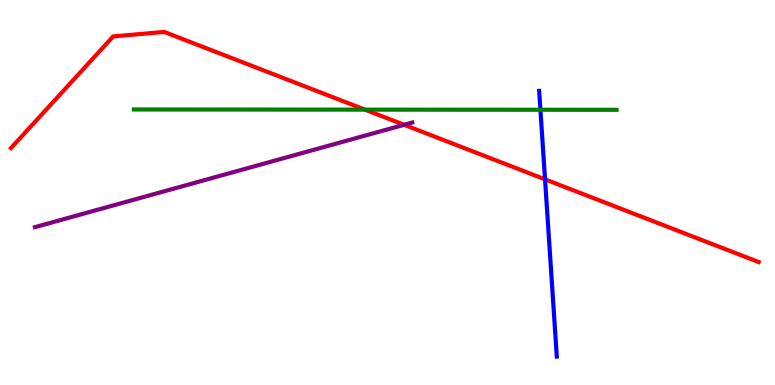[{'lines': ['blue', 'red'], 'intersections': [{'x': 7.03, 'y': 5.34}]}, {'lines': ['green', 'red'], 'intersections': [{'x': 4.71, 'y': 7.15}]}, {'lines': ['purple', 'red'], 'intersections': [{'x': 5.21, 'y': 6.76}]}, {'lines': ['blue', 'green'], 'intersections': [{'x': 6.97, 'y': 7.15}]}, {'lines': ['blue', 'purple'], 'intersections': []}, {'lines': ['green', 'purple'], 'intersections': []}]